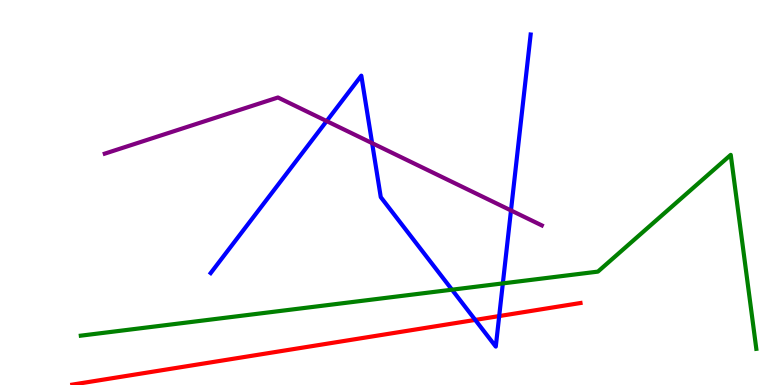[{'lines': ['blue', 'red'], 'intersections': [{'x': 6.13, 'y': 1.69}, {'x': 6.44, 'y': 1.79}]}, {'lines': ['green', 'red'], 'intersections': []}, {'lines': ['purple', 'red'], 'intersections': []}, {'lines': ['blue', 'green'], 'intersections': [{'x': 5.83, 'y': 2.48}, {'x': 6.49, 'y': 2.64}]}, {'lines': ['blue', 'purple'], 'intersections': [{'x': 4.21, 'y': 6.85}, {'x': 4.8, 'y': 6.28}, {'x': 6.59, 'y': 4.53}]}, {'lines': ['green', 'purple'], 'intersections': []}]